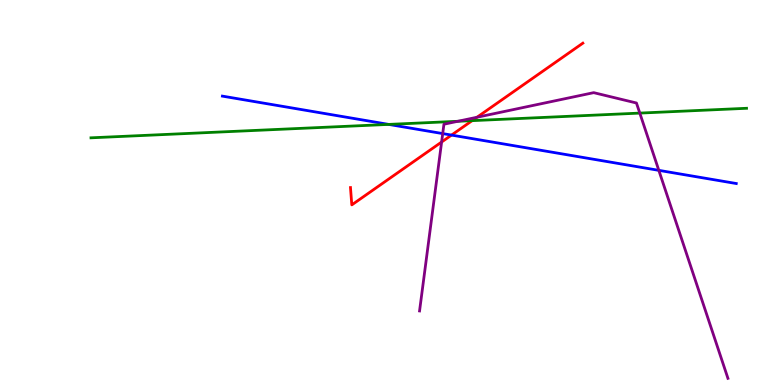[{'lines': ['blue', 'red'], 'intersections': [{'x': 5.83, 'y': 6.49}]}, {'lines': ['green', 'red'], 'intersections': [{'x': 6.09, 'y': 6.87}]}, {'lines': ['purple', 'red'], 'intersections': [{'x': 5.7, 'y': 6.31}, {'x': 6.15, 'y': 6.95}]}, {'lines': ['blue', 'green'], 'intersections': [{'x': 5.02, 'y': 6.77}]}, {'lines': ['blue', 'purple'], 'intersections': [{'x': 5.71, 'y': 6.53}, {'x': 8.5, 'y': 5.58}]}, {'lines': ['green', 'purple'], 'intersections': [{'x': 5.91, 'y': 6.85}, {'x': 8.26, 'y': 7.06}]}]